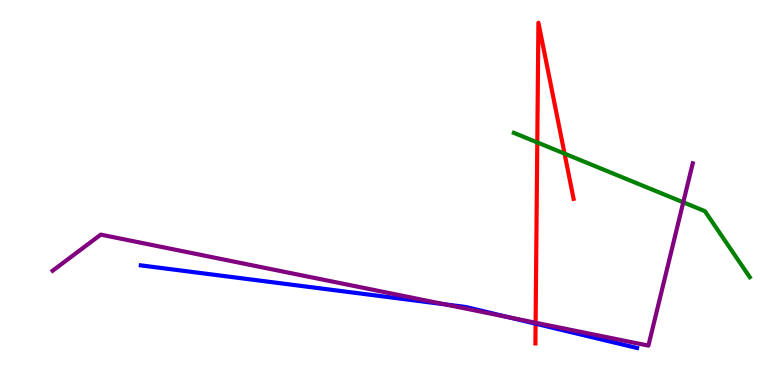[{'lines': ['blue', 'red'], 'intersections': [{'x': 6.91, 'y': 1.59}]}, {'lines': ['green', 'red'], 'intersections': [{'x': 6.93, 'y': 6.3}, {'x': 7.28, 'y': 6.01}]}, {'lines': ['purple', 'red'], 'intersections': [{'x': 6.91, 'y': 1.62}]}, {'lines': ['blue', 'green'], 'intersections': []}, {'lines': ['blue', 'purple'], 'intersections': [{'x': 5.74, 'y': 2.1}, {'x': 6.58, 'y': 1.75}]}, {'lines': ['green', 'purple'], 'intersections': [{'x': 8.82, 'y': 4.75}]}]